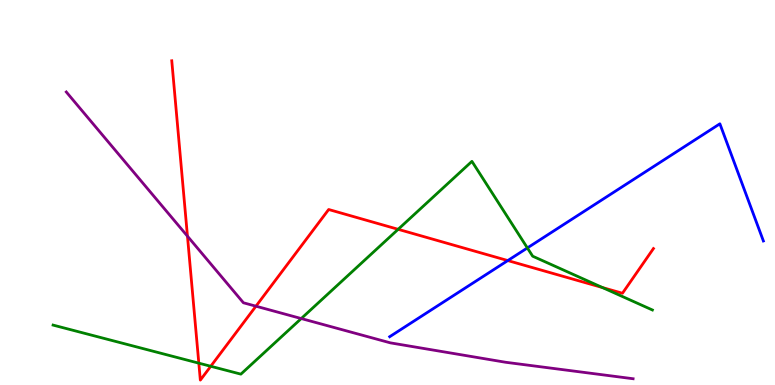[{'lines': ['blue', 'red'], 'intersections': [{'x': 6.55, 'y': 3.23}]}, {'lines': ['green', 'red'], 'intersections': [{'x': 2.57, 'y': 0.567}, {'x': 2.72, 'y': 0.486}, {'x': 5.14, 'y': 4.04}, {'x': 7.77, 'y': 2.53}]}, {'lines': ['purple', 'red'], 'intersections': [{'x': 2.42, 'y': 3.87}, {'x': 3.3, 'y': 2.05}]}, {'lines': ['blue', 'green'], 'intersections': [{'x': 6.8, 'y': 3.56}]}, {'lines': ['blue', 'purple'], 'intersections': []}, {'lines': ['green', 'purple'], 'intersections': [{'x': 3.89, 'y': 1.73}]}]